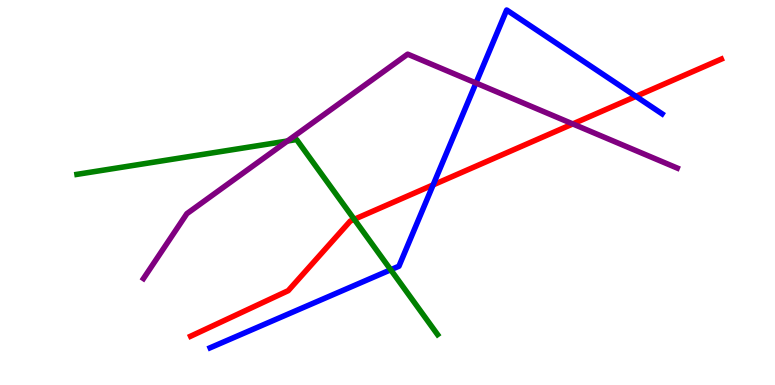[{'lines': ['blue', 'red'], 'intersections': [{'x': 5.59, 'y': 5.2}, {'x': 8.21, 'y': 7.5}]}, {'lines': ['green', 'red'], 'intersections': [{'x': 4.57, 'y': 4.3}]}, {'lines': ['purple', 'red'], 'intersections': [{'x': 7.39, 'y': 6.78}]}, {'lines': ['blue', 'green'], 'intersections': [{'x': 5.04, 'y': 2.99}]}, {'lines': ['blue', 'purple'], 'intersections': [{'x': 6.14, 'y': 7.84}]}, {'lines': ['green', 'purple'], 'intersections': [{'x': 3.71, 'y': 6.34}]}]